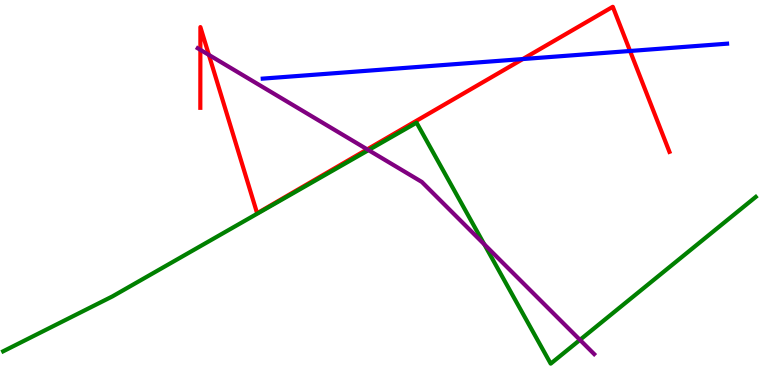[{'lines': ['blue', 'red'], 'intersections': [{'x': 6.75, 'y': 8.47}, {'x': 8.13, 'y': 8.68}]}, {'lines': ['green', 'red'], 'intersections': []}, {'lines': ['purple', 'red'], 'intersections': [{'x': 2.59, 'y': 8.71}, {'x': 2.7, 'y': 8.57}, {'x': 4.74, 'y': 6.12}]}, {'lines': ['blue', 'green'], 'intersections': []}, {'lines': ['blue', 'purple'], 'intersections': []}, {'lines': ['green', 'purple'], 'intersections': [{'x': 4.75, 'y': 6.1}, {'x': 6.25, 'y': 3.65}, {'x': 7.48, 'y': 1.17}]}]